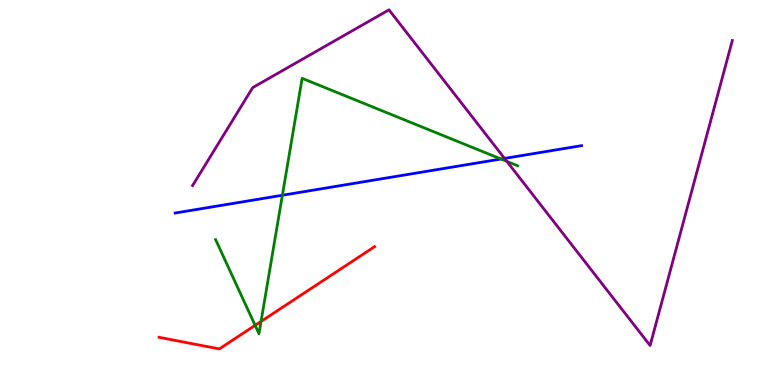[{'lines': ['blue', 'red'], 'intersections': []}, {'lines': ['green', 'red'], 'intersections': [{'x': 3.29, 'y': 1.55}, {'x': 3.37, 'y': 1.65}]}, {'lines': ['purple', 'red'], 'intersections': []}, {'lines': ['blue', 'green'], 'intersections': [{'x': 3.64, 'y': 4.93}, {'x': 6.46, 'y': 5.87}]}, {'lines': ['blue', 'purple'], 'intersections': [{'x': 6.51, 'y': 5.89}]}, {'lines': ['green', 'purple'], 'intersections': [{'x': 6.54, 'y': 5.81}]}]